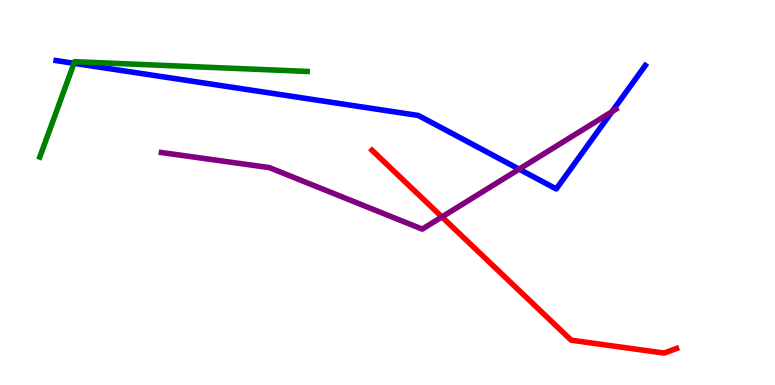[{'lines': ['blue', 'red'], 'intersections': []}, {'lines': ['green', 'red'], 'intersections': []}, {'lines': ['purple', 'red'], 'intersections': [{'x': 5.7, 'y': 4.37}]}, {'lines': ['blue', 'green'], 'intersections': [{'x': 0.955, 'y': 8.36}]}, {'lines': ['blue', 'purple'], 'intersections': [{'x': 6.7, 'y': 5.61}, {'x': 7.9, 'y': 7.1}]}, {'lines': ['green', 'purple'], 'intersections': []}]